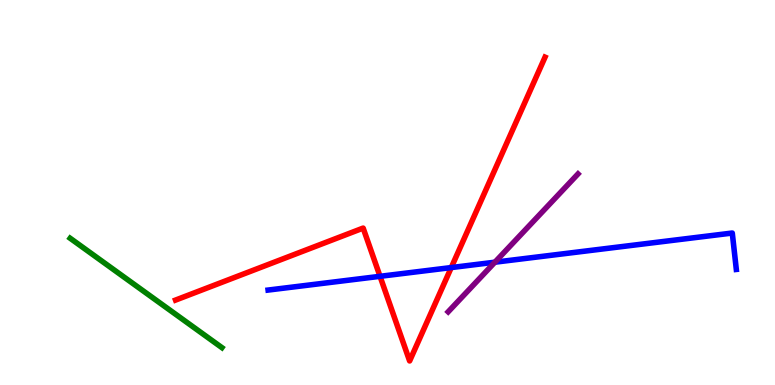[{'lines': ['blue', 'red'], 'intersections': [{'x': 4.9, 'y': 2.82}, {'x': 5.82, 'y': 3.05}]}, {'lines': ['green', 'red'], 'intersections': []}, {'lines': ['purple', 'red'], 'intersections': []}, {'lines': ['blue', 'green'], 'intersections': []}, {'lines': ['blue', 'purple'], 'intersections': [{'x': 6.39, 'y': 3.19}]}, {'lines': ['green', 'purple'], 'intersections': []}]